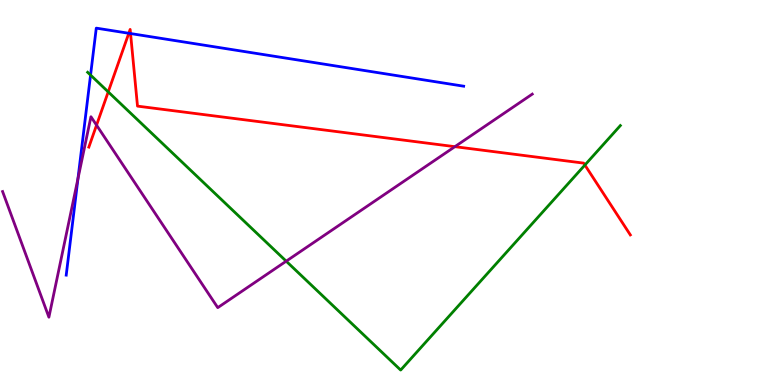[{'lines': ['blue', 'red'], 'intersections': [{'x': 1.66, 'y': 9.14}, {'x': 1.68, 'y': 9.13}]}, {'lines': ['green', 'red'], 'intersections': [{'x': 1.4, 'y': 7.61}, {'x': 7.55, 'y': 5.71}]}, {'lines': ['purple', 'red'], 'intersections': [{'x': 1.25, 'y': 6.75}, {'x': 5.87, 'y': 6.19}]}, {'lines': ['blue', 'green'], 'intersections': [{'x': 1.17, 'y': 8.05}]}, {'lines': ['blue', 'purple'], 'intersections': [{'x': 1.01, 'y': 5.36}]}, {'lines': ['green', 'purple'], 'intersections': [{'x': 3.69, 'y': 3.22}]}]